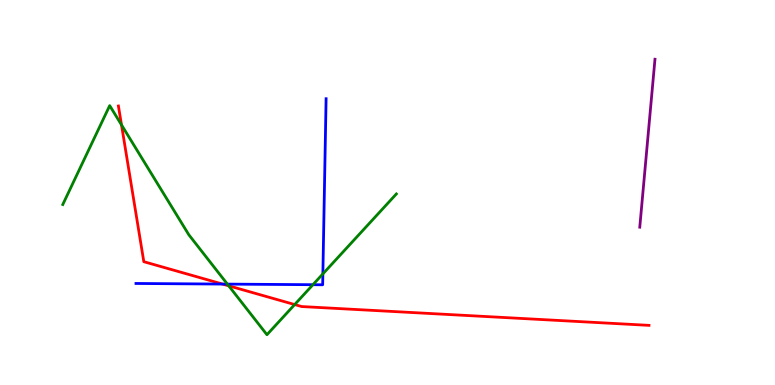[{'lines': ['blue', 'red'], 'intersections': [{'x': 2.87, 'y': 2.62}]}, {'lines': ['green', 'red'], 'intersections': [{'x': 1.57, 'y': 6.76}, {'x': 2.95, 'y': 2.58}, {'x': 3.8, 'y': 2.09}]}, {'lines': ['purple', 'red'], 'intersections': []}, {'lines': ['blue', 'green'], 'intersections': [{'x': 2.93, 'y': 2.62}, {'x': 4.04, 'y': 2.61}, {'x': 4.17, 'y': 2.89}]}, {'lines': ['blue', 'purple'], 'intersections': []}, {'lines': ['green', 'purple'], 'intersections': []}]